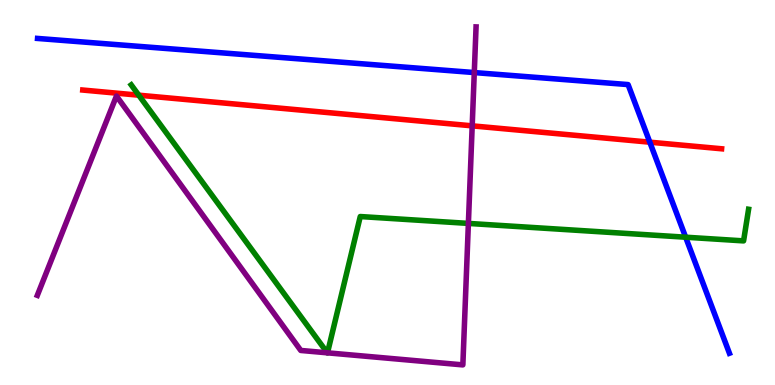[{'lines': ['blue', 'red'], 'intersections': [{'x': 8.38, 'y': 6.31}]}, {'lines': ['green', 'red'], 'intersections': [{'x': 1.79, 'y': 7.53}]}, {'lines': ['purple', 'red'], 'intersections': [{'x': 6.09, 'y': 6.73}]}, {'lines': ['blue', 'green'], 'intersections': [{'x': 8.85, 'y': 3.84}]}, {'lines': ['blue', 'purple'], 'intersections': [{'x': 6.12, 'y': 8.12}]}, {'lines': ['green', 'purple'], 'intersections': [{'x': 4.22, 'y': 0.836}, {'x': 4.23, 'y': 0.836}, {'x': 6.04, 'y': 4.2}]}]